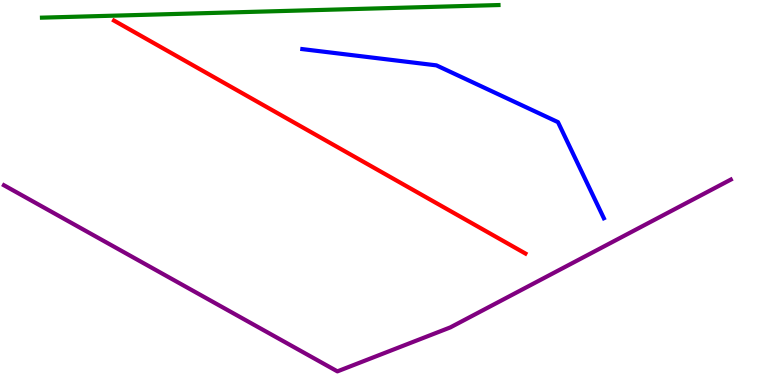[{'lines': ['blue', 'red'], 'intersections': []}, {'lines': ['green', 'red'], 'intersections': []}, {'lines': ['purple', 'red'], 'intersections': []}, {'lines': ['blue', 'green'], 'intersections': []}, {'lines': ['blue', 'purple'], 'intersections': []}, {'lines': ['green', 'purple'], 'intersections': []}]